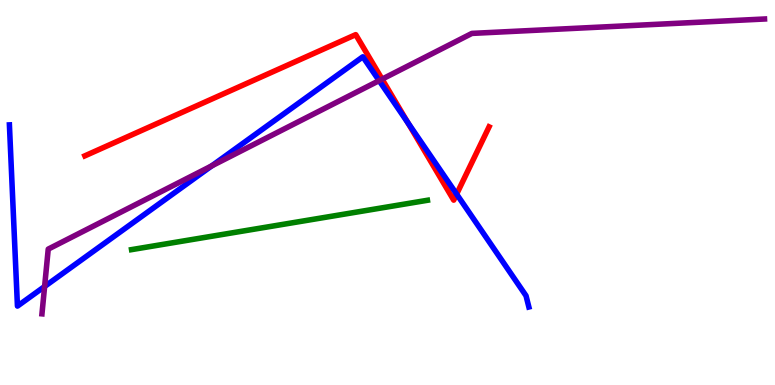[{'lines': ['blue', 'red'], 'intersections': [{'x': 5.26, 'y': 6.81}, {'x': 5.89, 'y': 4.96}]}, {'lines': ['green', 'red'], 'intersections': []}, {'lines': ['purple', 'red'], 'intersections': [{'x': 4.93, 'y': 7.94}]}, {'lines': ['blue', 'green'], 'intersections': []}, {'lines': ['blue', 'purple'], 'intersections': [{'x': 0.576, 'y': 2.56}, {'x': 2.73, 'y': 5.69}, {'x': 4.89, 'y': 7.91}]}, {'lines': ['green', 'purple'], 'intersections': []}]